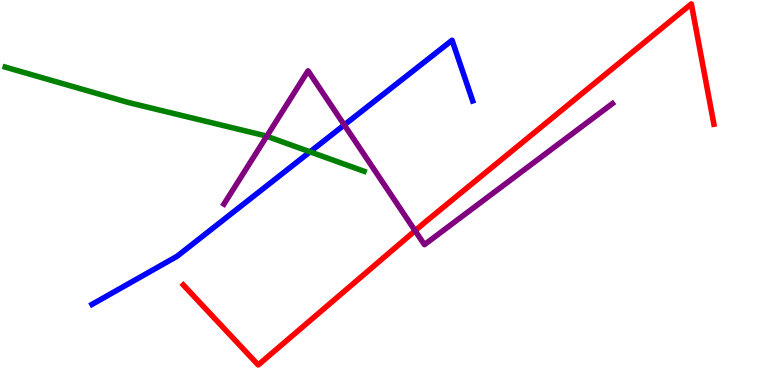[{'lines': ['blue', 'red'], 'intersections': []}, {'lines': ['green', 'red'], 'intersections': []}, {'lines': ['purple', 'red'], 'intersections': [{'x': 5.36, 'y': 4.01}]}, {'lines': ['blue', 'green'], 'intersections': [{'x': 4.0, 'y': 6.06}]}, {'lines': ['blue', 'purple'], 'intersections': [{'x': 4.44, 'y': 6.75}]}, {'lines': ['green', 'purple'], 'intersections': [{'x': 3.44, 'y': 6.46}]}]